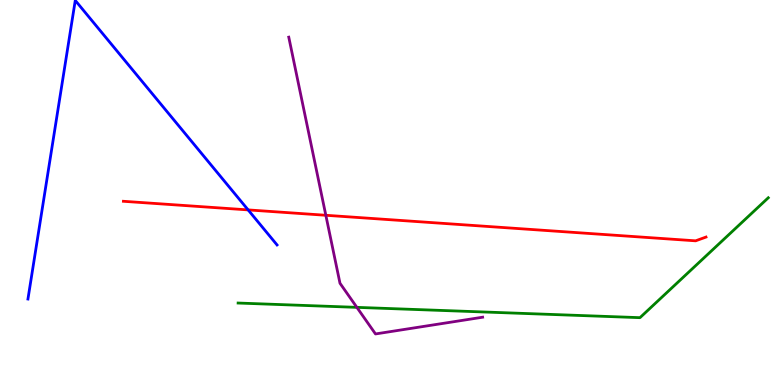[{'lines': ['blue', 'red'], 'intersections': [{'x': 3.2, 'y': 4.55}]}, {'lines': ['green', 'red'], 'intersections': []}, {'lines': ['purple', 'red'], 'intersections': [{'x': 4.2, 'y': 4.41}]}, {'lines': ['blue', 'green'], 'intersections': []}, {'lines': ['blue', 'purple'], 'intersections': []}, {'lines': ['green', 'purple'], 'intersections': [{'x': 4.6, 'y': 2.02}]}]